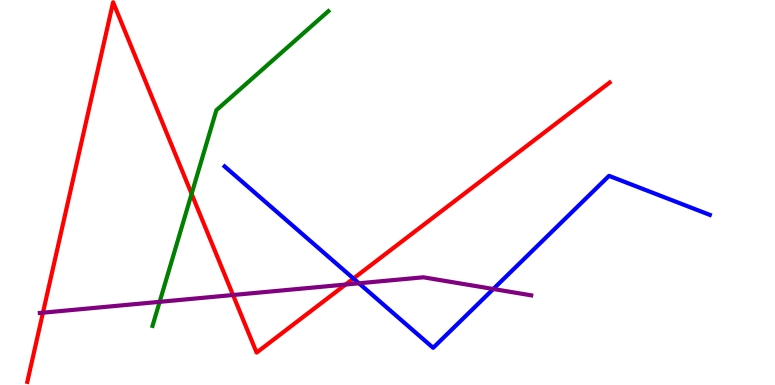[{'lines': ['blue', 'red'], 'intersections': [{'x': 4.56, 'y': 2.77}]}, {'lines': ['green', 'red'], 'intersections': [{'x': 2.47, 'y': 4.96}]}, {'lines': ['purple', 'red'], 'intersections': [{'x': 0.554, 'y': 1.88}, {'x': 3.01, 'y': 2.34}, {'x': 4.46, 'y': 2.61}]}, {'lines': ['blue', 'green'], 'intersections': []}, {'lines': ['blue', 'purple'], 'intersections': [{'x': 4.63, 'y': 2.64}, {'x': 6.37, 'y': 2.49}]}, {'lines': ['green', 'purple'], 'intersections': [{'x': 2.06, 'y': 2.16}]}]